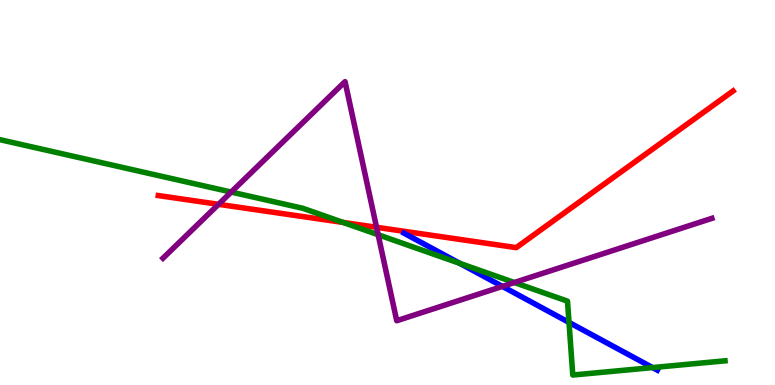[{'lines': ['blue', 'red'], 'intersections': []}, {'lines': ['green', 'red'], 'intersections': [{'x': 4.43, 'y': 4.22}]}, {'lines': ['purple', 'red'], 'intersections': [{'x': 2.82, 'y': 4.69}, {'x': 4.86, 'y': 4.1}]}, {'lines': ['blue', 'green'], 'intersections': [{'x': 5.93, 'y': 3.16}, {'x': 7.34, 'y': 1.63}, {'x': 8.42, 'y': 0.452}]}, {'lines': ['blue', 'purple'], 'intersections': [{'x': 6.48, 'y': 2.56}]}, {'lines': ['green', 'purple'], 'intersections': [{'x': 2.98, 'y': 5.01}, {'x': 4.88, 'y': 3.9}, {'x': 6.64, 'y': 2.66}]}]